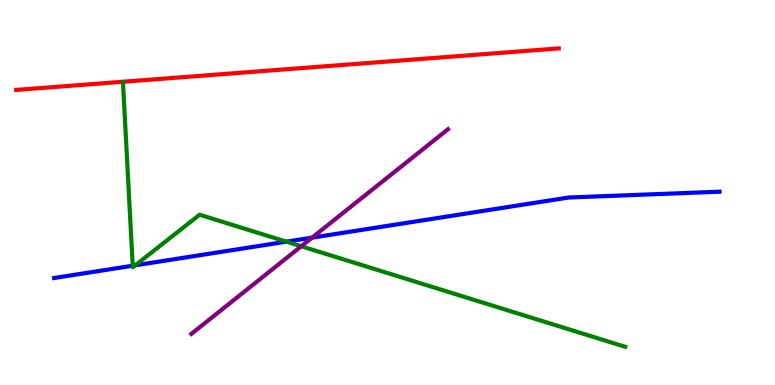[{'lines': ['blue', 'red'], 'intersections': []}, {'lines': ['green', 'red'], 'intersections': []}, {'lines': ['purple', 'red'], 'intersections': []}, {'lines': ['blue', 'green'], 'intersections': [{'x': 1.71, 'y': 3.1}, {'x': 1.75, 'y': 3.11}, {'x': 3.7, 'y': 3.72}]}, {'lines': ['blue', 'purple'], 'intersections': [{'x': 4.03, 'y': 3.83}]}, {'lines': ['green', 'purple'], 'intersections': [{'x': 3.89, 'y': 3.6}]}]